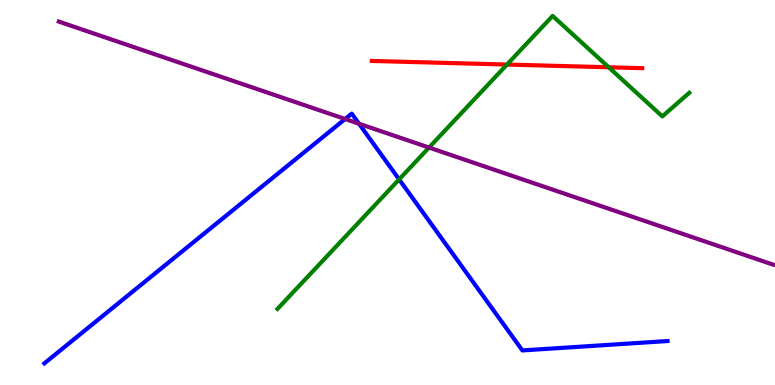[{'lines': ['blue', 'red'], 'intersections': []}, {'lines': ['green', 'red'], 'intersections': [{'x': 6.54, 'y': 8.32}, {'x': 7.85, 'y': 8.25}]}, {'lines': ['purple', 'red'], 'intersections': []}, {'lines': ['blue', 'green'], 'intersections': [{'x': 5.15, 'y': 5.34}]}, {'lines': ['blue', 'purple'], 'intersections': [{'x': 4.45, 'y': 6.91}, {'x': 4.63, 'y': 6.79}]}, {'lines': ['green', 'purple'], 'intersections': [{'x': 5.54, 'y': 6.17}]}]